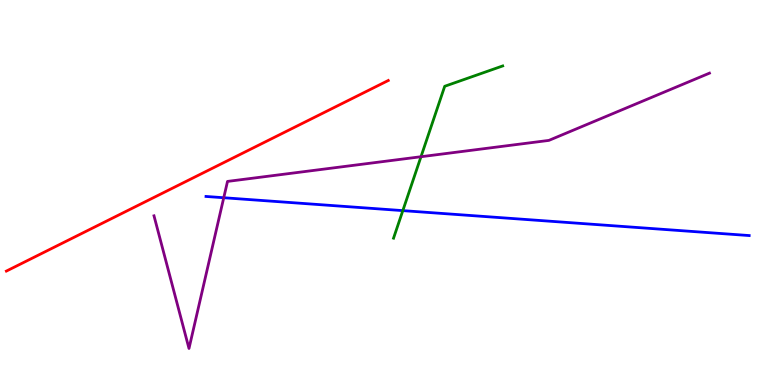[{'lines': ['blue', 'red'], 'intersections': []}, {'lines': ['green', 'red'], 'intersections': []}, {'lines': ['purple', 'red'], 'intersections': []}, {'lines': ['blue', 'green'], 'intersections': [{'x': 5.2, 'y': 4.53}]}, {'lines': ['blue', 'purple'], 'intersections': [{'x': 2.89, 'y': 4.86}]}, {'lines': ['green', 'purple'], 'intersections': [{'x': 5.43, 'y': 5.93}]}]